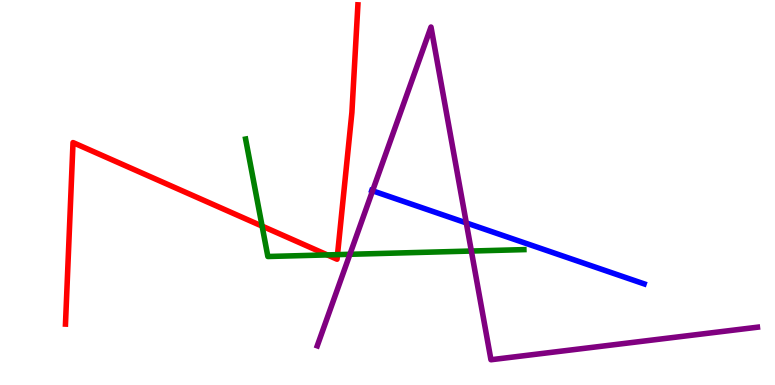[{'lines': ['blue', 'red'], 'intersections': []}, {'lines': ['green', 'red'], 'intersections': [{'x': 3.38, 'y': 4.13}, {'x': 4.22, 'y': 3.38}, {'x': 4.35, 'y': 3.39}]}, {'lines': ['purple', 'red'], 'intersections': []}, {'lines': ['blue', 'green'], 'intersections': []}, {'lines': ['blue', 'purple'], 'intersections': [{'x': 4.81, 'y': 5.04}, {'x': 6.02, 'y': 4.21}]}, {'lines': ['green', 'purple'], 'intersections': [{'x': 4.52, 'y': 3.39}, {'x': 6.08, 'y': 3.48}]}]